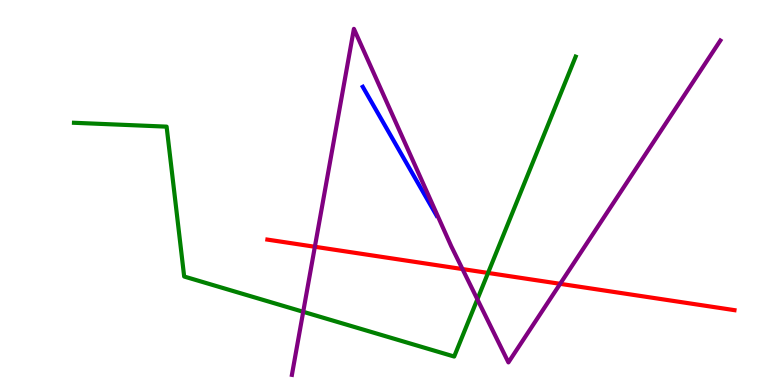[{'lines': ['blue', 'red'], 'intersections': []}, {'lines': ['green', 'red'], 'intersections': [{'x': 6.3, 'y': 2.91}]}, {'lines': ['purple', 'red'], 'intersections': [{'x': 4.06, 'y': 3.59}, {'x': 5.97, 'y': 3.01}, {'x': 7.23, 'y': 2.63}]}, {'lines': ['blue', 'green'], 'intersections': []}, {'lines': ['blue', 'purple'], 'intersections': []}, {'lines': ['green', 'purple'], 'intersections': [{'x': 3.91, 'y': 1.9}, {'x': 6.16, 'y': 2.23}]}]